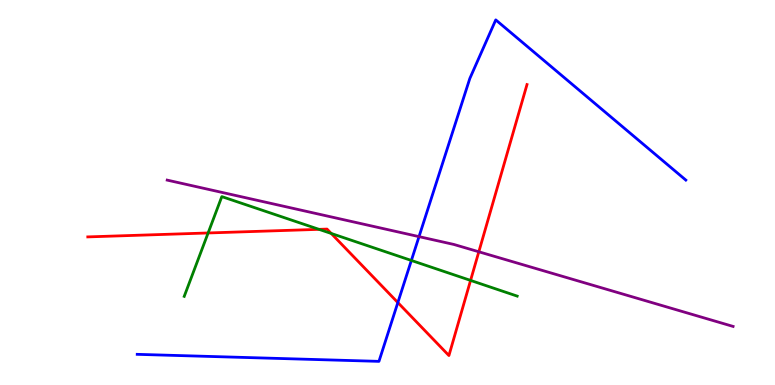[{'lines': ['blue', 'red'], 'intersections': [{'x': 5.13, 'y': 2.14}]}, {'lines': ['green', 'red'], 'intersections': [{'x': 2.69, 'y': 3.95}, {'x': 4.12, 'y': 4.04}, {'x': 4.27, 'y': 3.94}, {'x': 6.07, 'y': 2.72}]}, {'lines': ['purple', 'red'], 'intersections': [{'x': 6.18, 'y': 3.46}]}, {'lines': ['blue', 'green'], 'intersections': [{'x': 5.31, 'y': 3.23}]}, {'lines': ['blue', 'purple'], 'intersections': [{'x': 5.41, 'y': 3.85}]}, {'lines': ['green', 'purple'], 'intersections': []}]